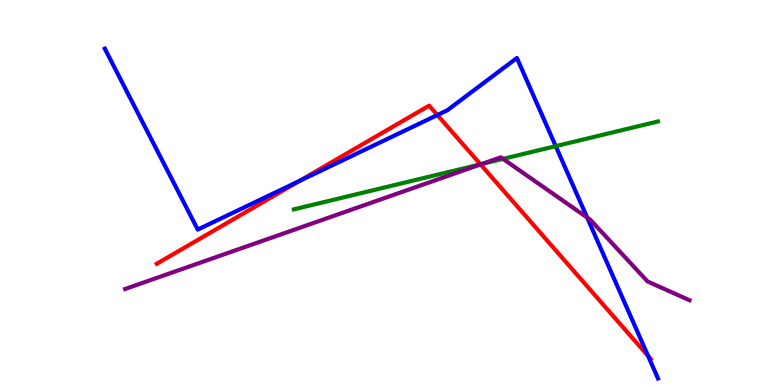[{'lines': ['blue', 'red'], 'intersections': [{'x': 3.86, 'y': 5.3}, {'x': 5.64, 'y': 7.01}, {'x': 8.36, 'y': 0.756}]}, {'lines': ['green', 'red'], 'intersections': [{'x': 6.2, 'y': 5.73}]}, {'lines': ['purple', 'red'], 'intersections': [{'x': 6.2, 'y': 5.73}]}, {'lines': ['blue', 'green'], 'intersections': [{'x': 7.17, 'y': 6.2}]}, {'lines': ['blue', 'purple'], 'intersections': [{'x': 7.58, 'y': 4.35}]}, {'lines': ['green', 'purple'], 'intersections': [{'x': 6.22, 'y': 5.74}, {'x': 6.49, 'y': 5.87}]}]